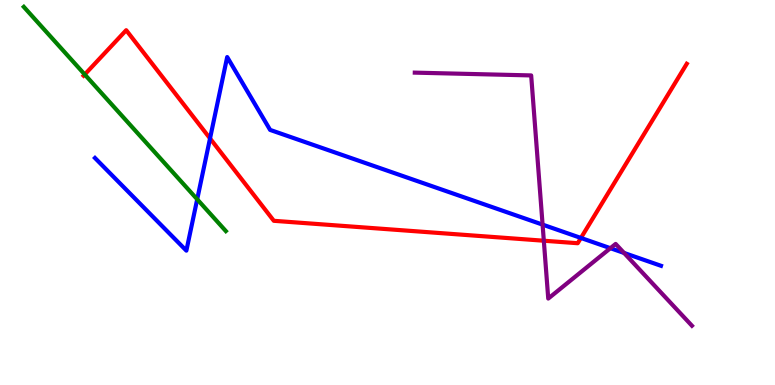[{'lines': ['blue', 'red'], 'intersections': [{'x': 2.71, 'y': 6.4}, {'x': 7.5, 'y': 3.82}]}, {'lines': ['green', 'red'], 'intersections': [{'x': 1.09, 'y': 8.07}]}, {'lines': ['purple', 'red'], 'intersections': [{'x': 7.02, 'y': 3.75}]}, {'lines': ['blue', 'green'], 'intersections': [{'x': 2.54, 'y': 4.82}]}, {'lines': ['blue', 'purple'], 'intersections': [{'x': 7.0, 'y': 4.17}, {'x': 7.88, 'y': 3.55}, {'x': 8.05, 'y': 3.43}]}, {'lines': ['green', 'purple'], 'intersections': []}]